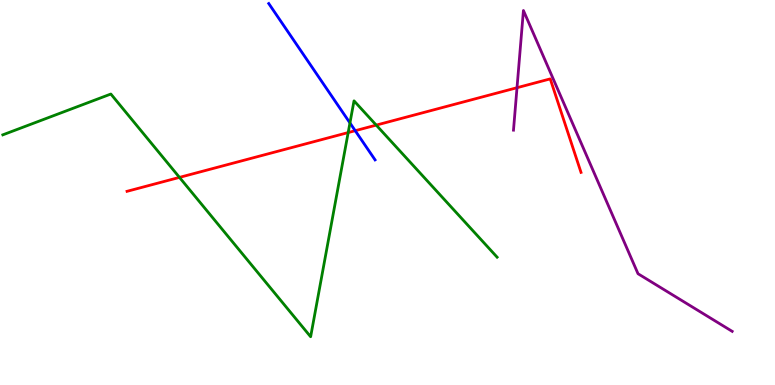[{'lines': ['blue', 'red'], 'intersections': [{'x': 4.58, 'y': 6.61}]}, {'lines': ['green', 'red'], 'intersections': [{'x': 2.32, 'y': 5.39}, {'x': 4.49, 'y': 6.56}, {'x': 4.85, 'y': 6.75}]}, {'lines': ['purple', 'red'], 'intersections': [{'x': 6.67, 'y': 7.72}]}, {'lines': ['blue', 'green'], 'intersections': [{'x': 4.52, 'y': 6.81}]}, {'lines': ['blue', 'purple'], 'intersections': []}, {'lines': ['green', 'purple'], 'intersections': []}]